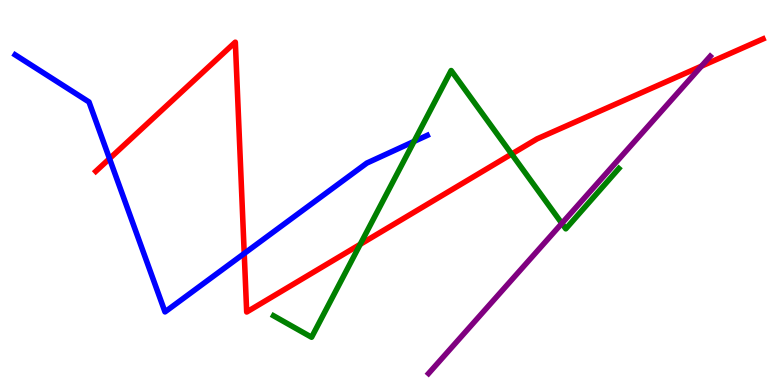[{'lines': ['blue', 'red'], 'intersections': [{'x': 1.41, 'y': 5.88}, {'x': 3.15, 'y': 3.42}]}, {'lines': ['green', 'red'], 'intersections': [{'x': 4.65, 'y': 3.65}, {'x': 6.6, 'y': 6.0}]}, {'lines': ['purple', 'red'], 'intersections': [{'x': 9.05, 'y': 8.28}]}, {'lines': ['blue', 'green'], 'intersections': [{'x': 5.34, 'y': 6.33}]}, {'lines': ['blue', 'purple'], 'intersections': []}, {'lines': ['green', 'purple'], 'intersections': [{'x': 7.25, 'y': 4.2}]}]